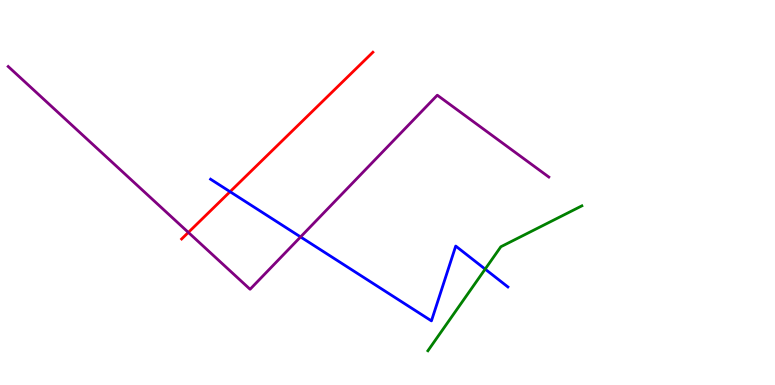[{'lines': ['blue', 'red'], 'intersections': [{'x': 2.97, 'y': 5.02}]}, {'lines': ['green', 'red'], 'intersections': []}, {'lines': ['purple', 'red'], 'intersections': [{'x': 2.43, 'y': 3.96}]}, {'lines': ['blue', 'green'], 'intersections': [{'x': 6.26, 'y': 3.01}]}, {'lines': ['blue', 'purple'], 'intersections': [{'x': 3.88, 'y': 3.85}]}, {'lines': ['green', 'purple'], 'intersections': []}]